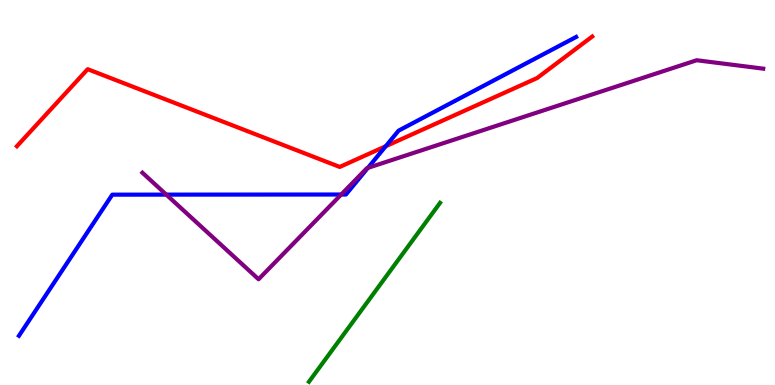[{'lines': ['blue', 'red'], 'intersections': [{'x': 4.98, 'y': 6.2}]}, {'lines': ['green', 'red'], 'intersections': []}, {'lines': ['purple', 'red'], 'intersections': []}, {'lines': ['blue', 'green'], 'intersections': []}, {'lines': ['blue', 'purple'], 'intersections': [{'x': 2.15, 'y': 4.94}, {'x': 4.4, 'y': 4.95}, {'x': 4.75, 'y': 5.64}]}, {'lines': ['green', 'purple'], 'intersections': []}]